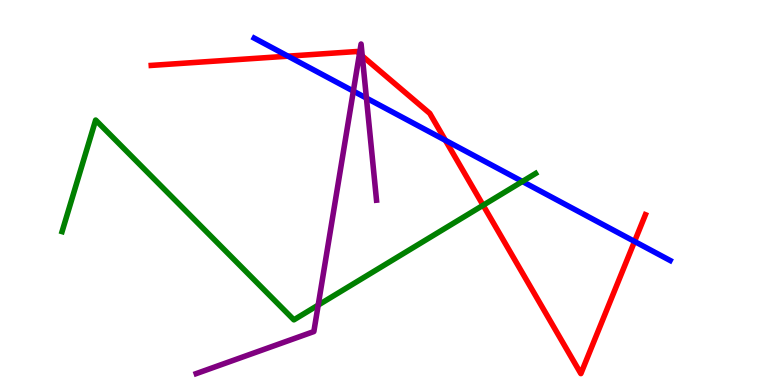[{'lines': ['blue', 'red'], 'intersections': [{'x': 3.72, 'y': 8.54}, {'x': 5.75, 'y': 6.35}, {'x': 8.19, 'y': 3.73}]}, {'lines': ['green', 'red'], 'intersections': [{'x': 6.23, 'y': 4.67}]}, {'lines': ['purple', 'red'], 'intersections': [{'x': 4.64, 'y': 8.61}, {'x': 4.67, 'y': 8.55}]}, {'lines': ['blue', 'green'], 'intersections': [{'x': 6.74, 'y': 5.29}]}, {'lines': ['blue', 'purple'], 'intersections': [{'x': 4.56, 'y': 7.63}, {'x': 4.73, 'y': 7.45}]}, {'lines': ['green', 'purple'], 'intersections': [{'x': 4.11, 'y': 2.08}]}]